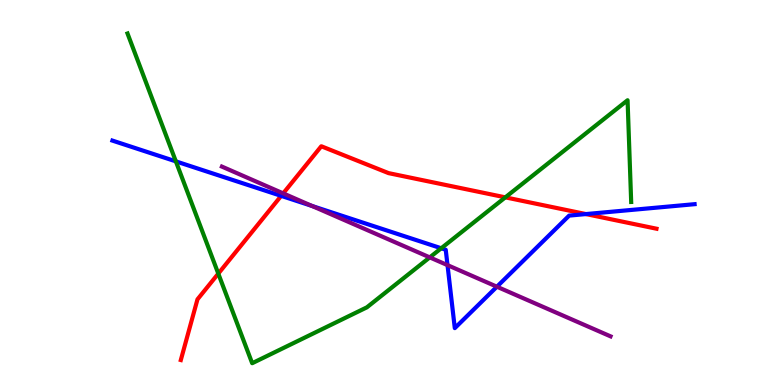[{'lines': ['blue', 'red'], 'intersections': [{'x': 3.63, 'y': 4.91}, {'x': 7.56, 'y': 4.44}]}, {'lines': ['green', 'red'], 'intersections': [{'x': 2.82, 'y': 2.89}, {'x': 6.52, 'y': 4.87}]}, {'lines': ['purple', 'red'], 'intersections': [{'x': 3.65, 'y': 4.98}]}, {'lines': ['blue', 'green'], 'intersections': [{'x': 2.27, 'y': 5.81}, {'x': 5.69, 'y': 3.55}]}, {'lines': ['blue', 'purple'], 'intersections': [{'x': 4.03, 'y': 4.65}, {'x': 5.77, 'y': 3.11}, {'x': 6.41, 'y': 2.55}]}, {'lines': ['green', 'purple'], 'intersections': [{'x': 5.55, 'y': 3.31}]}]